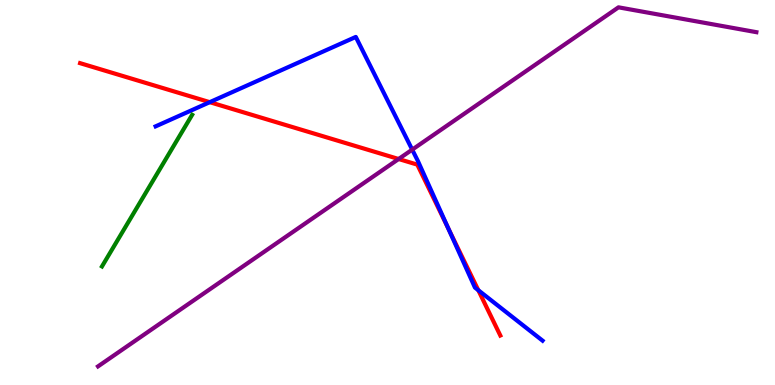[{'lines': ['blue', 'red'], 'intersections': [{'x': 2.71, 'y': 7.35}, {'x': 5.78, 'y': 4.07}, {'x': 6.17, 'y': 2.46}]}, {'lines': ['green', 'red'], 'intersections': []}, {'lines': ['purple', 'red'], 'intersections': [{'x': 5.14, 'y': 5.87}]}, {'lines': ['blue', 'green'], 'intersections': []}, {'lines': ['blue', 'purple'], 'intersections': [{'x': 5.32, 'y': 6.11}]}, {'lines': ['green', 'purple'], 'intersections': []}]